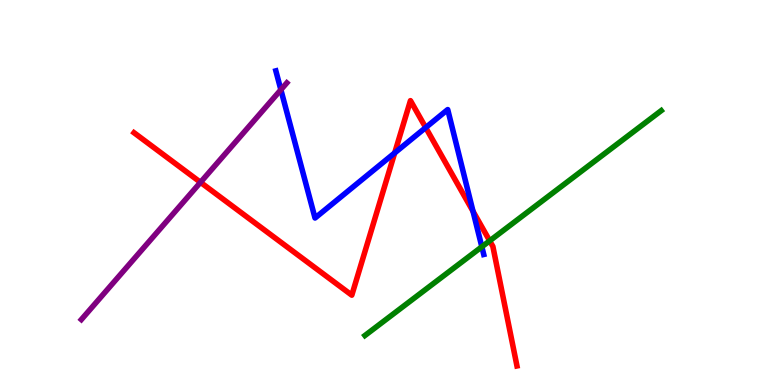[{'lines': ['blue', 'red'], 'intersections': [{'x': 5.09, 'y': 6.03}, {'x': 5.49, 'y': 6.69}, {'x': 6.1, 'y': 4.51}]}, {'lines': ['green', 'red'], 'intersections': [{'x': 6.32, 'y': 3.74}]}, {'lines': ['purple', 'red'], 'intersections': [{'x': 2.59, 'y': 5.26}]}, {'lines': ['blue', 'green'], 'intersections': [{'x': 6.22, 'y': 3.59}]}, {'lines': ['blue', 'purple'], 'intersections': [{'x': 3.62, 'y': 7.67}]}, {'lines': ['green', 'purple'], 'intersections': []}]